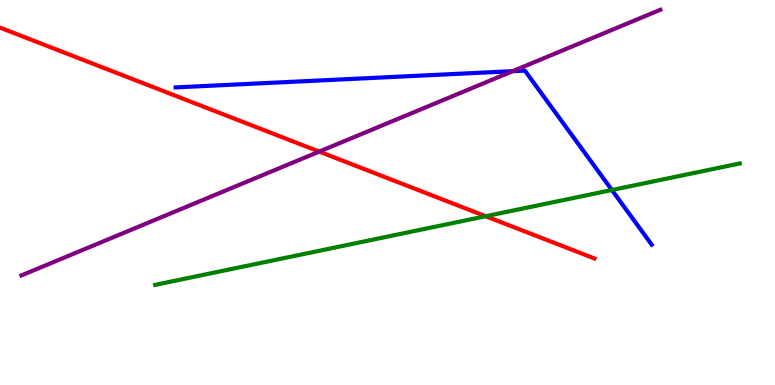[{'lines': ['blue', 'red'], 'intersections': []}, {'lines': ['green', 'red'], 'intersections': [{'x': 6.27, 'y': 4.38}]}, {'lines': ['purple', 'red'], 'intersections': [{'x': 4.12, 'y': 6.06}]}, {'lines': ['blue', 'green'], 'intersections': [{'x': 7.9, 'y': 5.06}]}, {'lines': ['blue', 'purple'], 'intersections': [{'x': 6.62, 'y': 8.15}]}, {'lines': ['green', 'purple'], 'intersections': []}]